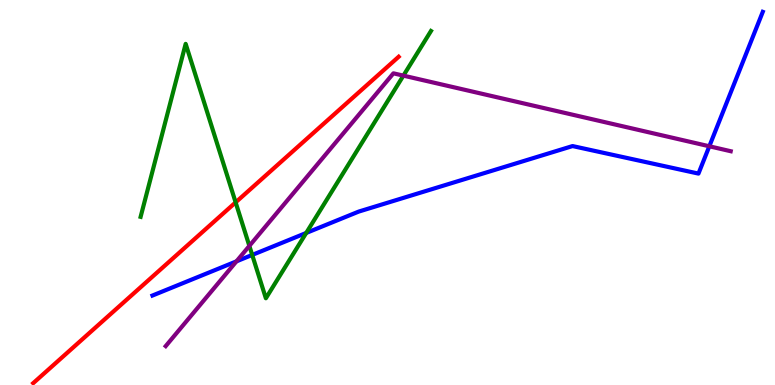[{'lines': ['blue', 'red'], 'intersections': []}, {'lines': ['green', 'red'], 'intersections': [{'x': 3.04, 'y': 4.74}]}, {'lines': ['purple', 'red'], 'intersections': []}, {'lines': ['blue', 'green'], 'intersections': [{'x': 3.25, 'y': 3.38}, {'x': 3.95, 'y': 3.95}]}, {'lines': ['blue', 'purple'], 'intersections': [{'x': 3.05, 'y': 3.21}, {'x': 9.15, 'y': 6.2}]}, {'lines': ['green', 'purple'], 'intersections': [{'x': 3.22, 'y': 3.61}, {'x': 5.21, 'y': 8.04}]}]